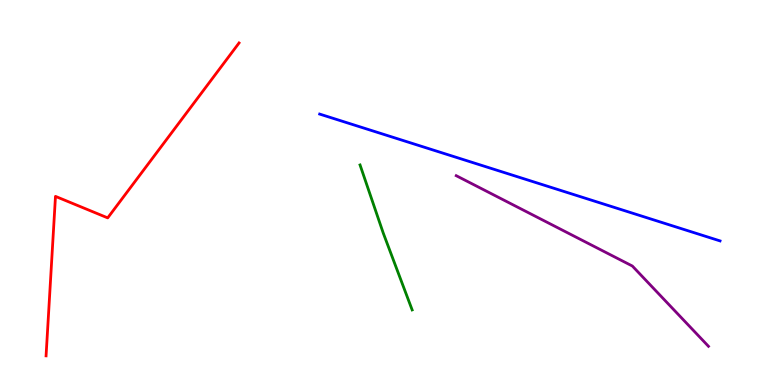[{'lines': ['blue', 'red'], 'intersections': []}, {'lines': ['green', 'red'], 'intersections': []}, {'lines': ['purple', 'red'], 'intersections': []}, {'lines': ['blue', 'green'], 'intersections': []}, {'lines': ['blue', 'purple'], 'intersections': []}, {'lines': ['green', 'purple'], 'intersections': []}]